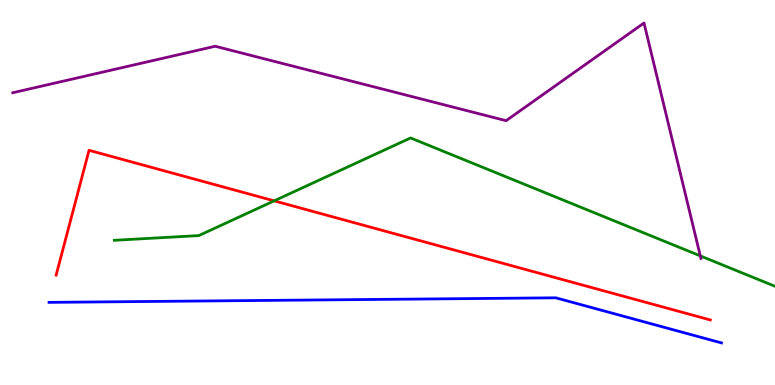[{'lines': ['blue', 'red'], 'intersections': []}, {'lines': ['green', 'red'], 'intersections': [{'x': 3.54, 'y': 4.78}]}, {'lines': ['purple', 'red'], 'intersections': []}, {'lines': ['blue', 'green'], 'intersections': []}, {'lines': ['blue', 'purple'], 'intersections': []}, {'lines': ['green', 'purple'], 'intersections': [{'x': 9.04, 'y': 3.35}]}]